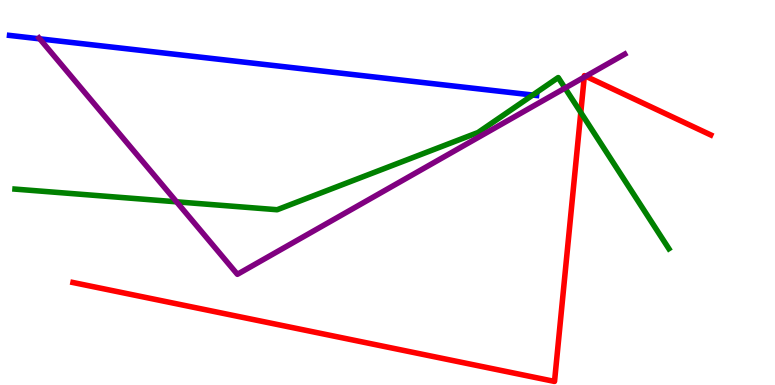[{'lines': ['blue', 'red'], 'intersections': []}, {'lines': ['green', 'red'], 'intersections': [{'x': 7.49, 'y': 7.08}]}, {'lines': ['purple', 'red'], 'intersections': [{'x': 7.54, 'y': 8.0}, {'x': 7.56, 'y': 8.02}]}, {'lines': ['blue', 'green'], 'intersections': [{'x': 6.87, 'y': 7.53}]}, {'lines': ['blue', 'purple'], 'intersections': [{'x': 0.513, 'y': 8.99}]}, {'lines': ['green', 'purple'], 'intersections': [{'x': 2.28, 'y': 4.76}, {'x': 7.29, 'y': 7.71}]}]